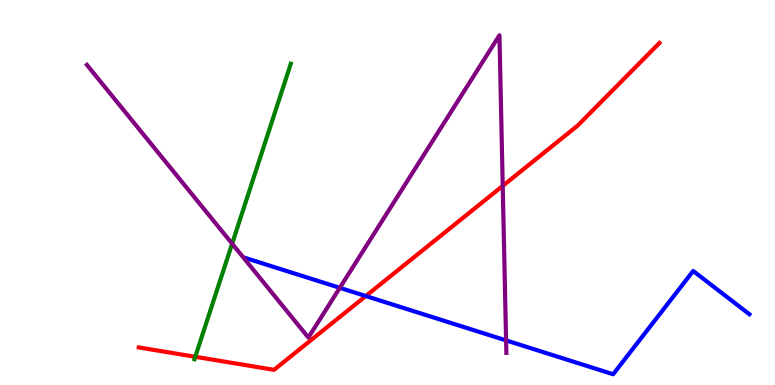[{'lines': ['blue', 'red'], 'intersections': [{'x': 4.72, 'y': 2.31}]}, {'lines': ['green', 'red'], 'intersections': [{'x': 2.52, 'y': 0.733}]}, {'lines': ['purple', 'red'], 'intersections': [{'x': 6.49, 'y': 5.17}]}, {'lines': ['blue', 'green'], 'intersections': []}, {'lines': ['blue', 'purple'], 'intersections': [{'x': 4.38, 'y': 2.52}, {'x': 6.53, 'y': 1.16}]}, {'lines': ['green', 'purple'], 'intersections': [{'x': 3.0, 'y': 3.67}]}]